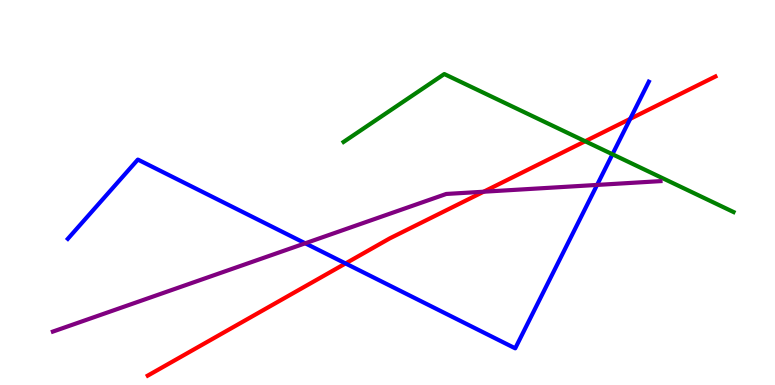[{'lines': ['blue', 'red'], 'intersections': [{'x': 4.46, 'y': 3.16}, {'x': 8.13, 'y': 6.91}]}, {'lines': ['green', 'red'], 'intersections': [{'x': 7.55, 'y': 6.33}]}, {'lines': ['purple', 'red'], 'intersections': [{'x': 6.24, 'y': 5.02}]}, {'lines': ['blue', 'green'], 'intersections': [{'x': 7.9, 'y': 5.99}]}, {'lines': ['blue', 'purple'], 'intersections': [{'x': 3.94, 'y': 3.68}, {'x': 7.7, 'y': 5.2}]}, {'lines': ['green', 'purple'], 'intersections': []}]